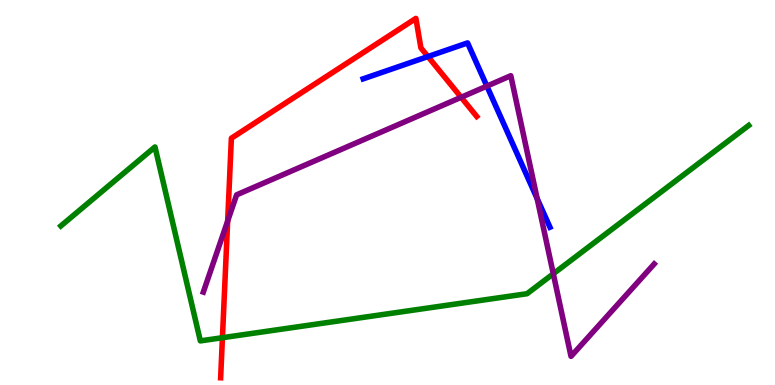[{'lines': ['blue', 'red'], 'intersections': [{'x': 5.52, 'y': 8.53}]}, {'lines': ['green', 'red'], 'intersections': [{'x': 2.87, 'y': 1.23}]}, {'lines': ['purple', 'red'], 'intersections': [{'x': 2.94, 'y': 4.26}, {'x': 5.95, 'y': 7.47}]}, {'lines': ['blue', 'green'], 'intersections': []}, {'lines': ['blue', 'purple'], 'intersections': [{'x': 6.28, 'y': 7.76}, {'x': 6.93, 'y': 4.84}]}, {'lines': ['green', 'purple'], 'intersections': [{'x': 7.14, 'y': 2.89}]}]